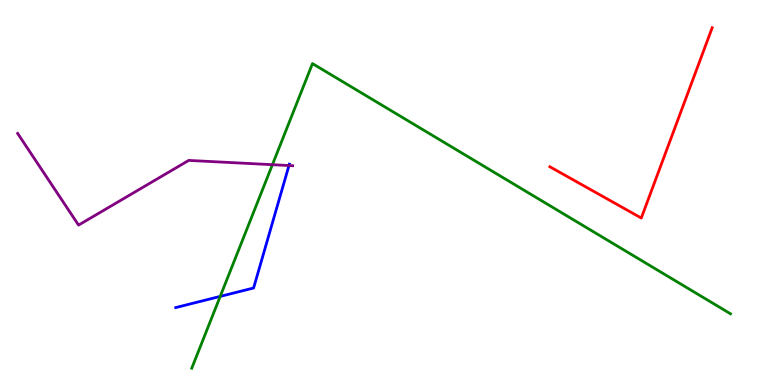[{'lines': ['blue', 'red'], 'intersections': []}, {'lines': ['green', 'red'], 'intersections': []}, {'lines': ['purple', 'red'], 'intersections': []}, {'lines': ['blue', 'green'], 'intersections': [{'x': 2.84, 'y': 2.3}]}, {'lines': ['blue', 'purple'], 'intersections': [{'x': 3.73, 'y': 5.7}]}, {'lines': ['green', 'purple'], 'intersections': [{'x': 3.52, 'y': 5.72}]}]